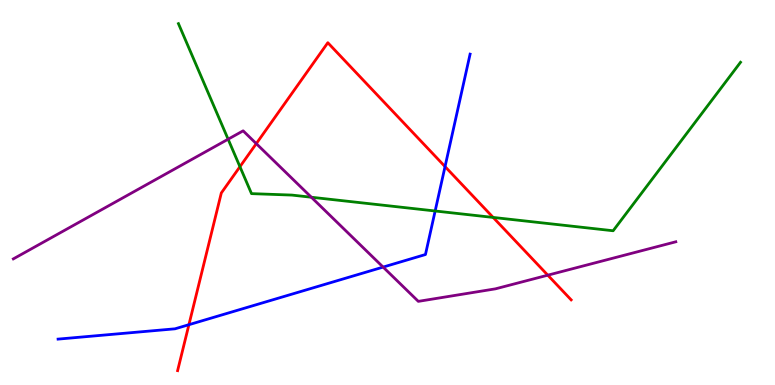[{'lines': ['blue', 'red'], 'intersections': [{'x': 2.44, 'y': 1.57}, {'x': 5.74, 'y': 5.67}]}, {'lines': ['green', 'red'], 'intersections': [{'x': 3.1, 'y': 5.67}, {'x': 6.36, 'y': 4.35}]}, {'lines': ['purple', 'red'], 'intersections': [{'x': 3.31, 'y': 6.27}, {'x': 7.07, 'y': 2.85}]}, {'lines': ['blue', 'green'], 'intersections': [{'x': 5.61, 'y': 4.52}]}, {'lines': ['blue', 'purple'], 'intersections': [{'x': 4.94, 'y': 3.06}]}, {'lines': ['green', 'purple'], 'intersections': [{'x': 2.94, 'y': 6.38}, {'x': 4.02, 'y': 4.88}]}]